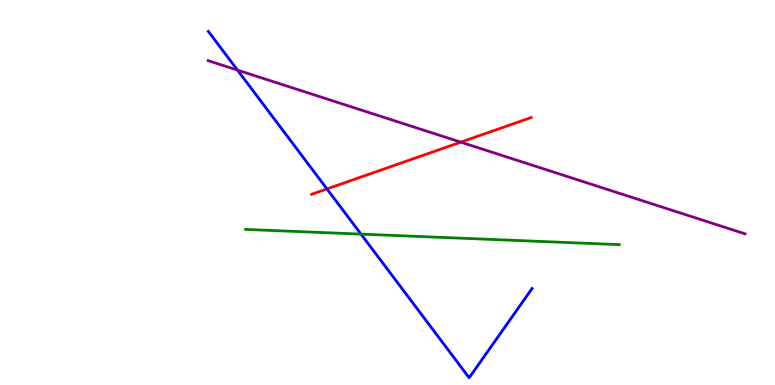[{'lines': ['blue', 'red'], 'intersections': [{'x': 4.22, 'y': 5.09}]}, {'lines': ['green', 'red'], 'intersections': []}, {'lines': ['purple', 'red'], 'intersections': [{'x': 5.95, 'y': 6.31}]}, {'lines': ['blue', 'green'], 'intersections': [{'x': 4.66, 'y': 3.92}]}, {'lines': ['blue', 'purple'], 'intersections': [{'x': 3.06, 'y': 8.18}]}, {'lines': ['green', 'purple'], 'intersections': []}]